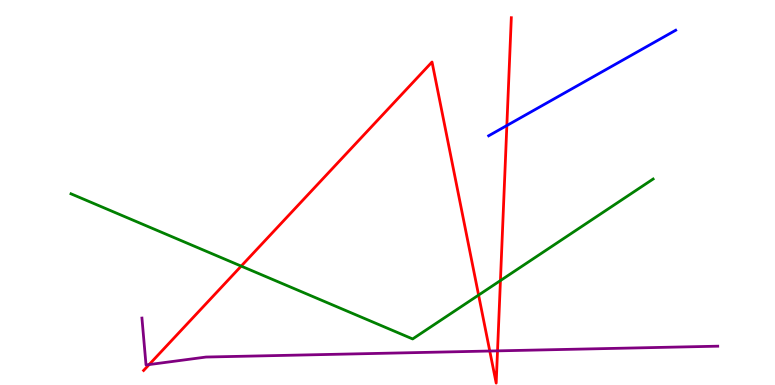[{'lines': ['blue', 'red'], 'intersections': [{'x': 6.54, 'y': 6.74}]}, {'lines': ['green', 'red'], 'intersections': [{'x': 3.11, 'y': 3.09}, {'x': 6.18, 'y': 2.34}, {'x': 6.46, 'y': 2.71}]}, {'lines': ['purple', 'red'], 'intersections': [{'x': 1.92, 'y': 0.531}, {'x': 6.32, 'y': 0.882}, {'x': 6.42, 'y': 0.887}]}, {'lines': ['blue', 'green'], 'intersections': []}, {'lines': ['blue', 'purple'], 'intersections': []}, {'lines': ['green', 'purple'], 'intersections': []}]